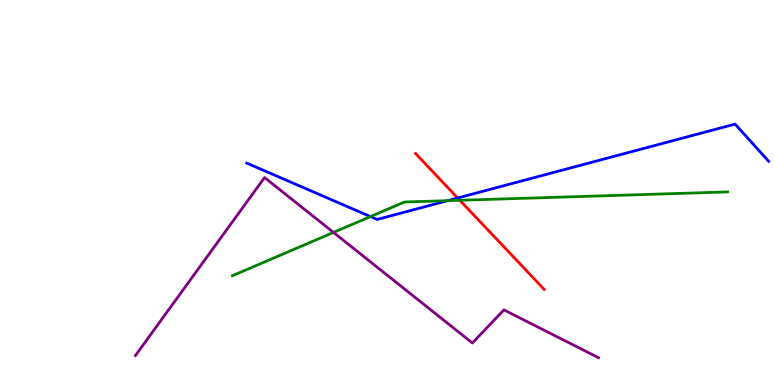[{'lines': ['blue', 'red'], 'intersections': [{'x': 5.91, 'y': 4.86}]}, {'lines': ['green', 'red'], 'intersections': [{'x': 5.93, 'y': 4.8}]}, {'lines': ['purple', 'red'], 'intersections': []}, {'lines': ['blue', 'green'], 'intersections': [{'x': 4.78, 'y': 4.37}, {'x': 5.78, 'y': 4.79}]}, {'lines': ['blue', 'purple'], 'intersections': []}, {'lines': ['green', 'purple'], 'intersections': [{'x': 4.3, 'y': 3.96}]}]